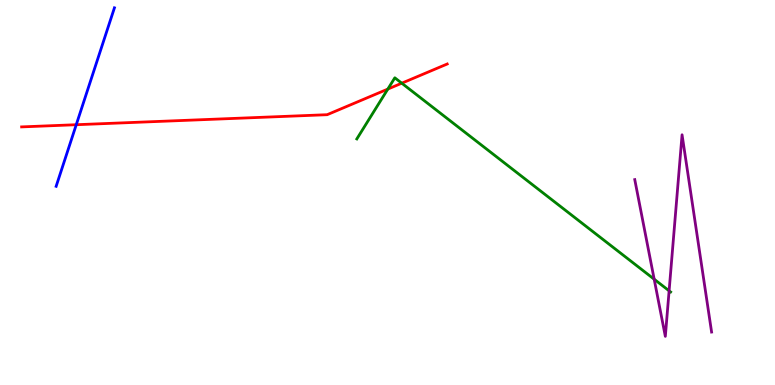[{'lines': ['blue', 'red'], 'intersections': [{'x': 0.984, 'y': 6.76}]}, {'lines': ['green', 'red'], 'intersections': [{'x': 5.0, 'y': 7.69}, {'x': 5.18, 'y': 7.84}]}, {'lines': ['purple', 'red'], 'intersections': []}, {'lines': ['blue', 'green'], 'intersections': []}, {'lines': ['blue', 'purple'], 'intersections': []}, {'lines': ['green', 'purple'], 'intersections': [{'x': 8.44, 'y': 2.75}, {'x': 8.63, 'y': 2.45}]}]